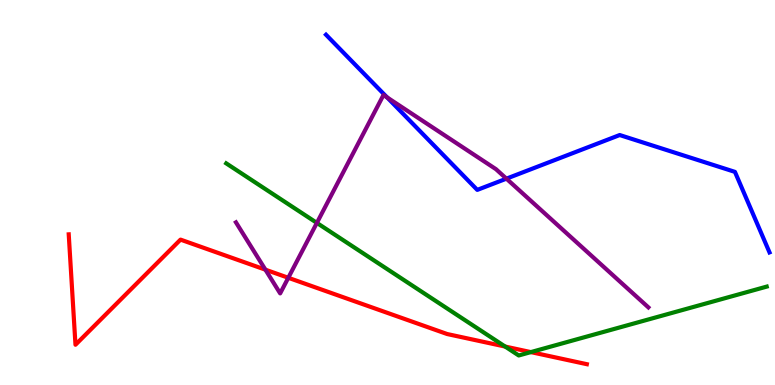[{'lines': ['blue', 'red'], 'intersections': []}, {'lines': ['green', 'red'], 'intersections': [{'x': 6.52, 'y': 0.999}, {'x': 6.85, 'y': 0.855}]}, {'lines': ['purple', 'red'], 'intersections': [{'x': 3.42, 'y': 3.0}, {'x': 3.72, 'y': 2.78}]}, {'lines': ['blue', 'green'], 'intersections': []}, {'lines': ['blue', 'purple'], 'intersections': [{'x': 5.0, 'y': 7.47}, {'x': 6.53, 'y': 5.36}]}, {'lines': ['green', 'purple'], 'intersections': [{'x': 4.09, 'y': 4.21}]}]